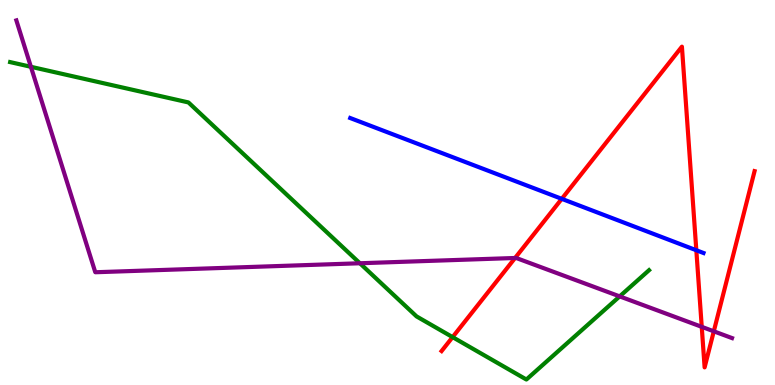[{'lines': ['blue', 'red'], 'intersections': [{'x': 7.25, 'y': 4.84}, {'x': 8.98, 'y': 3.5}]}, {'lines': ['green', 'red'], 'intersections': [{'x': 5.84, 'y': 1.24}]}, {'lines': ['purple', 'red'], 'intersections': [{'x': 6.65, 'y': 3.3}, {'x': 9.05, 'y': 1.51}, {'x': 9.21, 'y': 1.39}]}, {'lines': ['blue', 'green'], 'intersections': []}, {'lines': ['blue', 'purple'], 'intersections': []}, {'lines': ['green', 'purple'], 'intersections': [{'x': 0.399, 'y': 8.27}, {'x': 4.64, 'y': 3.16}, {'x': 8.0, 'y': 2.3}]}]